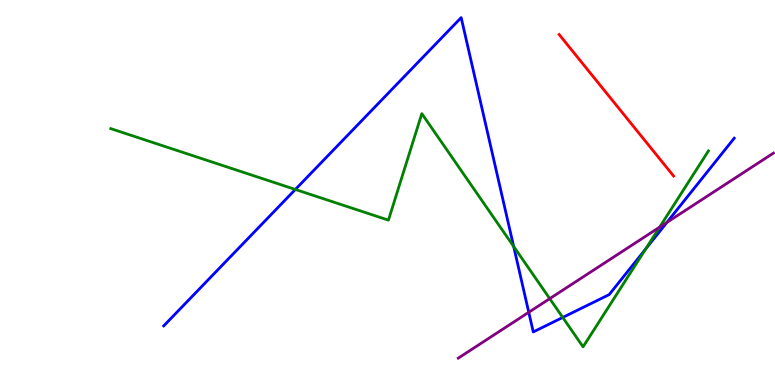[{'lines': ['blue', 'red'], 'intersections': []}, {'lines': ['green', 'red'], 'intersections': []}, {'lines': ['purple', 'red'], 'intersections': []}, {'lines': ['blue', 'green'], 'intersections': [{'x': 3.81, 'y': 5.08}, {'x': 6.63, 'y': 3.6}, {'x': 7.26, 'y': 1.75}, {'x': 8.33, 'y': 3.54}]}, {'lines': ['blue', 'purple'], 'intersections': [{'x': 6.82, 'y': 1.89}, {'x': 8.6, 'y': 4.22}]}, {'lines': ['green', 'purple'], 'intersections': [{'x': 7.09, 'y': 2.24}, {'x': 8.51, 'y': 4.1}]}]